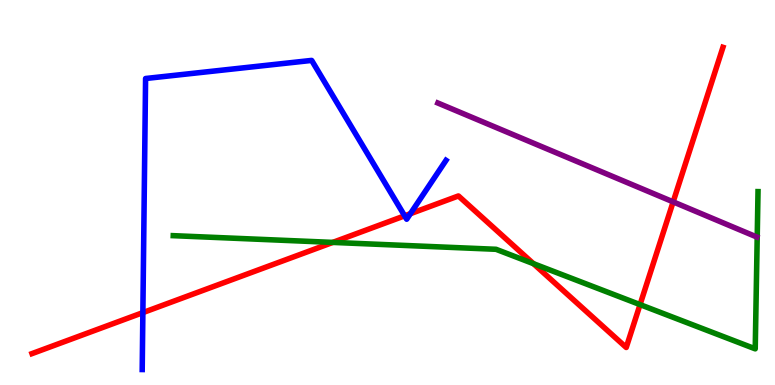[{'lines': ['blue', 'red'], 'intersections': [{'x': 1.84, 'y': 1.88}, {'x': 5.22, 'y': 4.39}, {'x': 5.3, 'y': 4.45}]}, {'lines': ['green', 'red'], 'intersections': [{'x': 4.29, 'y': 3.7}, {'x': 6.88, 'y': 3.15}, {'x': 8.26, 'y': 2.09}]}, {'lines': ['purple', 'red'], 'intersections': [{'x': 8.69, 'y': 4.76}]}, {'lines': ['blue', 'green'], 'intersections': []}, {'lines': ['blue', 'purple'], 'intersections': []}, {'lines': ['green', 'purple'], 'intersections': []}]